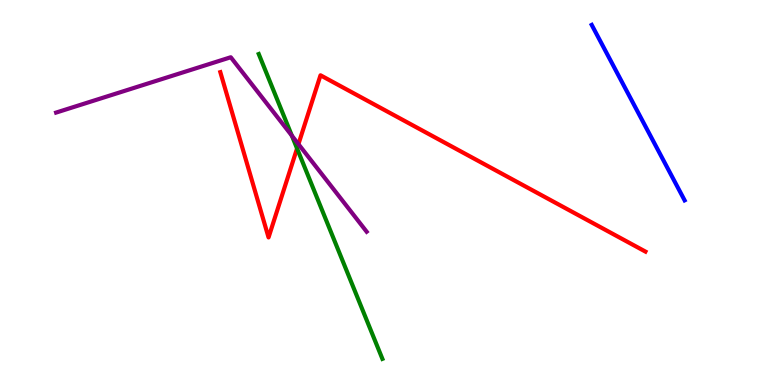[{'lines': ['blue', 'red'], 'intersections': []}, {'lines': ['green', 'red'], 'intersections': [{'x': 3.83, 'y': 6.14}]}, {'lines': ['purple', 'red'], 'intersections': [{'x': 3.85, 'y': 6.26}]}, {'lines': ['blue', 'green'], 'intersections': []}, {'lines': ['blue', 'purple'], 'intersections': []}, {'lines': ['green', 'purple'], 'intersections': [{'x': 3.77, 'y': 6.48}]}]